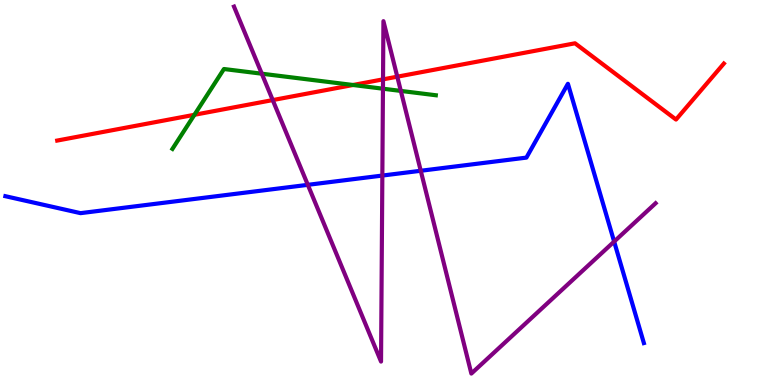[{'lines': ['blue', 'red'], 'intersections': []}, {'lines': ['green', 'red'], 'intersections': [{'x': 2.51, 'y': 7.02}, {'x': 4.56, 'y': 7.79}]}, {'lines': ['purple', 'red'], 'intersections': [{'x': 3.52, 'y': 7.4}, {'x': 4.94, 'y': 7.94}, {'x': 5.13, 'y': 8.01}]}, {'lines': ['blue', 'green'], 'intersections': []}, {'lines': ['blue', 'purple'], 'intersections': [{'x': 3.97, 'y': 5.2}, {'x': 4.93, 'y': 5.44}, {'x': 5.43, 'y': 5.56}, {'x': 7.92, 'y': 3.73}]}, {'lines': ['green', 'purple'], 'intersections': [{'x': 3.38, 'y': 8.09}, {'x': 4.94, 'y': 7.7}, {'x': 5.17, 'y': 7.64}]}]